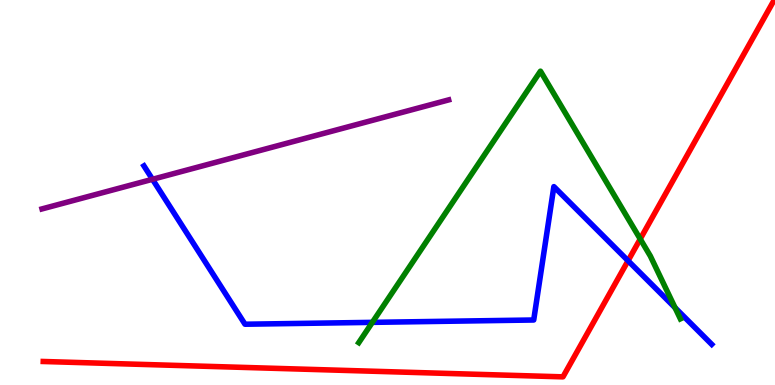[{'lines': ['blue', 'red'], 'intersections': [{'x': 8.1, 'y': 3.23}]}, {'lines': ['green', 'red'], 'intersections': [{'x': 8.26, 'y': 3.79}]}, {'lines': ['purple', 'red'], 'intersections': []}, {'lines': ['blue', 'green'], 'intersections': [{'x': 4.8, 'y': 1.63}, {'x': 8.71, 'y': 2.01}]}, {'lines': ['blue', 'purple'], 'intersections': [{'x': 1.97, 'y': 5.34}]}, {'lines': ['green', 'purple'], 'intersections': []}]